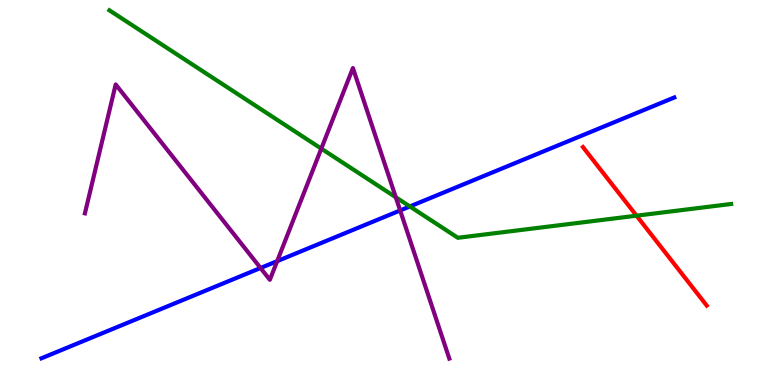[{'lines': ['blue', 'red'], 'intersections': []}, {'lines': ['green', 'red'], 'intersections': [{'x': 8.21, 'y': 4.4}]}, {'lines': ['purple', 'red'], 'intersections': []}, {'lines': ['blue', 'green'], 'intersections': [{'x': 5.29, 'y': 4.64}]}, {'lines': ['blue', 'purple'], 'intersections': [{'x': 3.36, 'y': 3.04}, {'x': 3.58, 'y': 3.22}, {'x': 5.16, 'y': 4.53}]}, {'lines': ['green', 'purple'], 'intersections': [{'x': 4.15, 'y': 6.14}, {'x': 5.11, 'y': 4.88}]}]